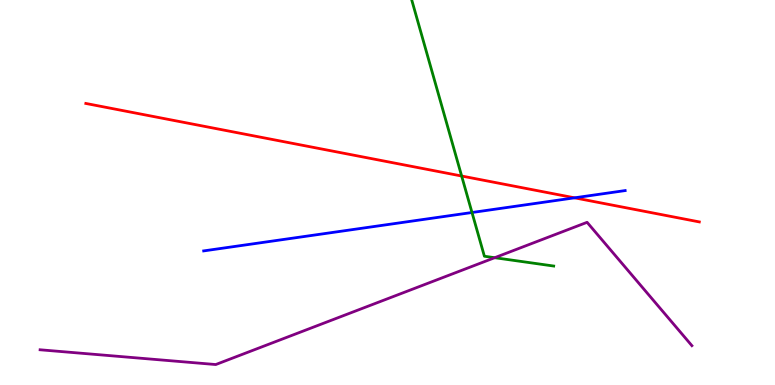[{'lines': ['blue', 'red'], 'intersections': [{'x': 7.41, 'y': 4.86}]}, {'lines': ['green', 'red'], 'intersections': [{'x': 5.96, 'y': 5.43}]}, {'lines': ['purple', 'red'], 'intersections': []}, {'lines': ['blue', 'green'], 'intersections': [{'x': 6.09, 'y': 4.48}]}, {'lines': ['blue', 'purple'], 'intersections': []}, {'lines': ['green', 'purple'], 'intersections': [{'x': 6.38, 'y': 3.31}]}]